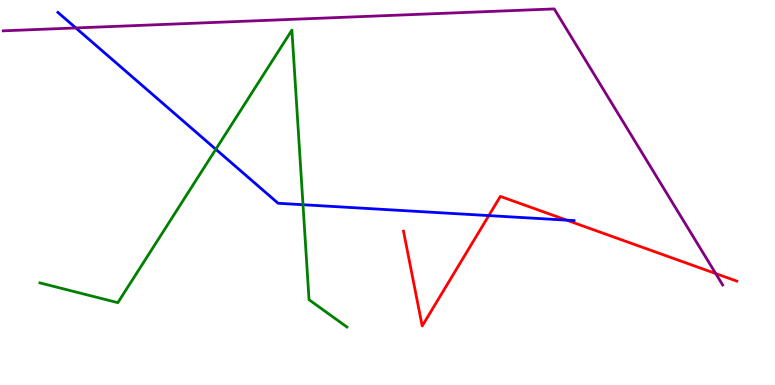[{'lines': ['blue', 'red'], 'intersections': [{'x': 6.31, 'y': 4.4}, {'x': 7.31, 'y': 4.28}]}, {'lines': ['green', 'red'], 'intersections': []}, {'lines': ['purple', 'red'], 'intersections': [{'x': 9.23, 'y': 2.89}]}, {'lines': ['blue', 'green'], 'intersections': [{'x': 2.78, 'y': 6.12}, {'x': 3.91, 'y': 4.68}]}, {'lines': ['blue', 'purple'], 'intersections': [{'x': 0.979, 'y': 9.27}]}, {'lines': ['green', 'purple'], 'intersections': []}]